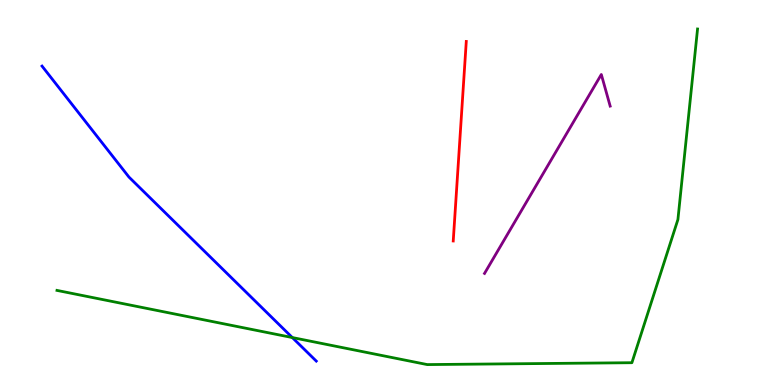[{'lines': ['blue', 'red'], 'intersections': []}, {'lines': ['green', 'red'], 'intersections': []}, {'lines': ['purple', 'red'], 'intersections': []}, {'lines': ['blue', 'green'], 'intersections': [{'x': 3.77, 'y': 1.23}]}, {'lines': ['blue', 'purple'], 'intersections': []}, {'lines': ['green', 'purple'], 'intersections': []}]